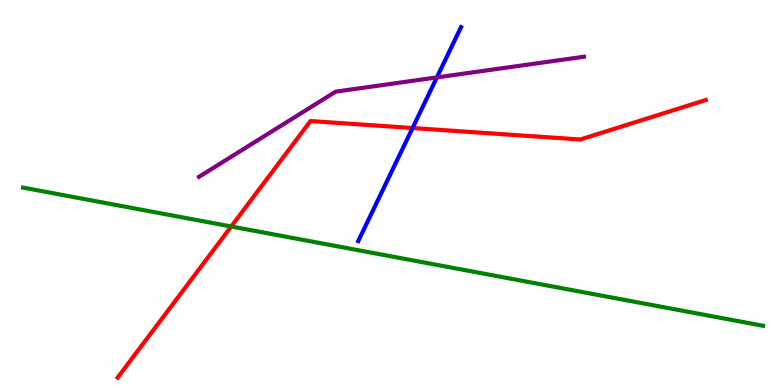[{'lines': ['blue', 'red'], 'intersections': [{'x': 5.32, 'y': 6.67}]}, {'lines': ['green', 'red'], 'intersections': [{'x': 2.98, 'y': 4.12}]}, {'lines': ['purple', 'red'], 'intersections': []}, {'lines': ['blue', 'green'], 'intersections': []}, {'lines': ['blue', 'purple'], 'intersections': [{'x': 5.64, 'y': 7.99}]}, {'lines': ['green', 'purple'], 'intersections': []}]